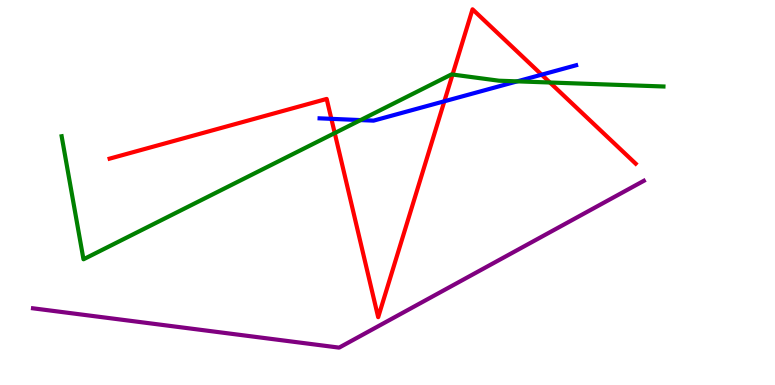[{'lines': ['blue', 'red'], 'intersections': [{'x': 4.28, 'y': 6.91}, {'x': 5.73, 'y': 7.37}, {'x': 6.99, 'y': 8.06}]}, {'lines': ['green', 'red'], 'intersections': [{'x': 4.32, 'y': 6.54}, {'x': 5.84, 'y': 8.06}, {'x': 7.1, 'y': 7.86}]}, {'lines': ['purple', 'red'], 'intersections': []}, {'lines': ['blue', 'green'], 'intersections': [{'x': 4.65, 'y': 6.88}, {'x': 6.67, 'y': 7.89}]}, {'lines': ['blue', 'purple'], 'intersections': []}, {'lines': ['green', 'purple'], 'intersections': []}]